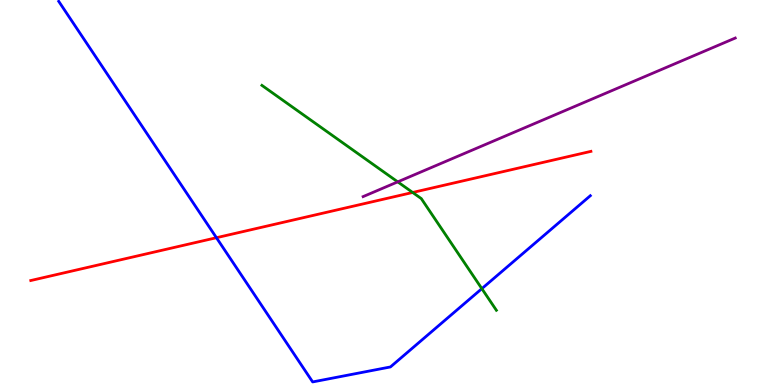[{'lines': ['blue', 'red'], 'intersections': [{'x': 2.79, 'y': 3.83}]}, {'lines': ['green', 'red'], 'intersections': [{'x': 5.32, 'y': 5.0}]}, {'lines': ['purple', 'red'], 'intersections': []}, {'lines': ['blue', 'green'], 'intersections': [{'x': 6.22, 'y': 2.5}]}, {'lines': ['blue', 'purple'], 'intersections': []}, {'lines': ['green', 'purple'], 'intersections': [{'x': 5.13, 'y': 5.28}]}]